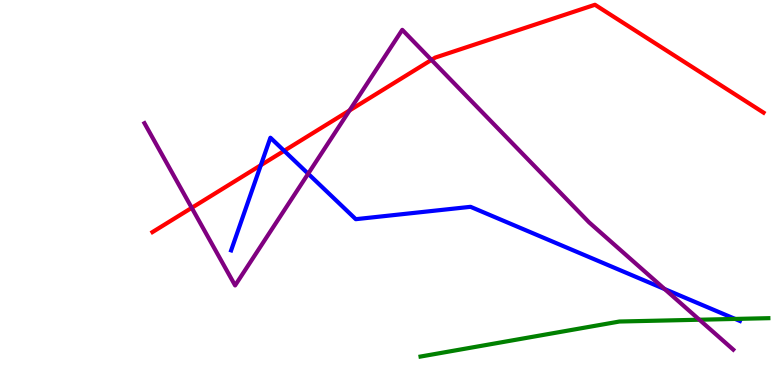[{'lines': ['blue', 'red'], 'intersections': [{'x': 3.37, 'y': 5.71}, {'x': 3.67, 'y': 6.08}]}, {'lines': ['green', 'red'], 'intersections': []}, {'lines': ['purple', 'red'], 'intersections': [{'x': 2.47, 'y': 4.6}, {'x': 4.51, 'y': 7.13}, {'x': 5.57, 'y': 8.44}]}, {'lines': ['blue', 'green'], 'intersections': [{'x': 9.49, 'y': 1.72}]}, {'lines': ['blue', 'purple'], 'intersections': [{'x': 3.98, 'y': 5.49}, {'x': 8.58, 'y': 2.49}]}, {'lines': ['green', 'purple'], 'intersections': [{'x': 9.02, 'y': 1.7}]}]